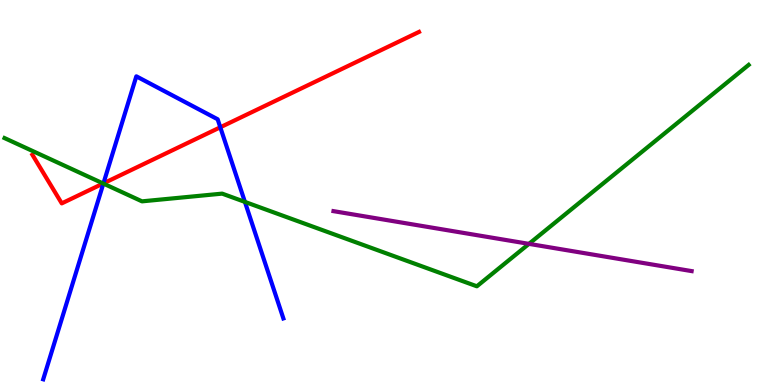[{'lines': ['blue', 'red'], 'intersections': [{'x': 1.33, 'y': 5.24}, {'x': 2.84, 'y': 6.69}]}, {'lines': ['green', 'red'], 'intersections': [{'x': 1.33, 'y': 5.23}]}, {'lines': ['purple', 'red'], 'intersections': []}, {'lines': ['blue', 'green'], 'intersections': [{'x': 1.33, 'y': 5.23}, {'x': 3.16, 'y': 4.76}]}, {'lines': ['blue', 'purple'], 'intersections': []}, {'lines': ['green', 'purple'], 'intersections': [{'x': 6.83, 'y': 3.67}]}]